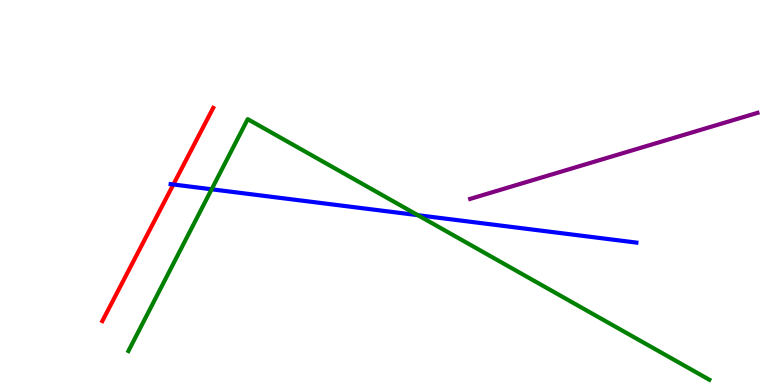[{'lines': ['blue', 'red'], 'intersections': [{'x': 2.24, 'y': 5.21}]}, {'lines': ['green', 'red'], 'intersections': []}, {'lines': ['purple', 'red'], 'intersections': []}, {'lines': ['blue', 'green'], 'intersections': [{'x': 2.73, 'y': 5.08}, {'x': 5.39, 'y': 4.41}]}, {'lines': ['blue', 'purple'], 'intersections': []}, {'lines': ['green', 'purple'], 'intersections': []}]